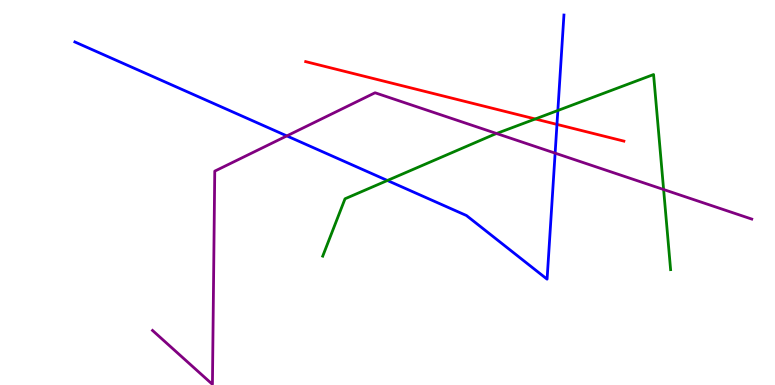[{'lines': ['blue', 'red'], 'intersections': [{'x': 7.19, 'y': 6.77}]}, {'lines': ['green', 'red'], 'intersections': [{'x': 6.91, 'y': 6.91}]}, {'lines': ['purple', 'red'], 'intersections': []}, {'lines': ['blue', 'green'], 'intersections': [{'x': 5.0, 'y': 5.31}, {'x': 7.2, 'y': 7.13}]}, {'lines': ['blue', 'purple'], 'intersections': [{'x': 3.7, 'y': 6.47}, {'x': 7.16, 'y': 6.02}]}, {'lines': ['green', 'purple'], 'intersections': [{'x': 6.41, 'y': 6.53}, {'x': 8.56, 'y': 5.08}]}]